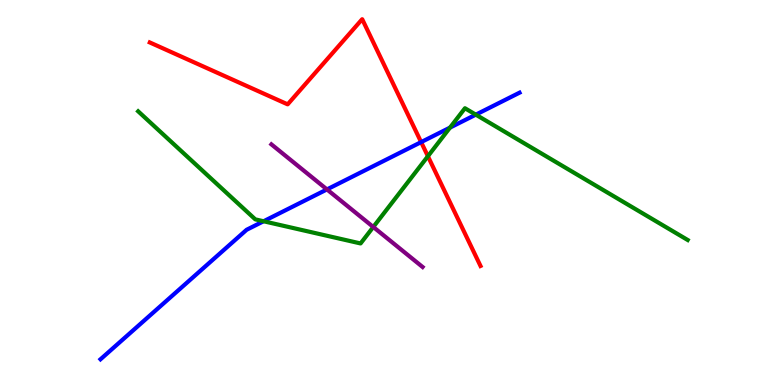[{'lines': ['blue', 'red'], 'intersections': [{'x': 5.43, 'y': 6.31}]}, {'lines': ['green', 'red'], 'intersections': [{'x': 5.52, 'y': 5.94}]}, {'lines': ['purple', 'red'], 'intersections': []}, {'lines': ['blue', 'green'], 'intersections': [{'x': 3.4, 'y': 4.25}, {'x': 5.81, 'y': 6.69}, {'x': 6.14, 'y': 7.02}]}, {'lines': ['blue', 'purple'], 'intersections': [{'x': 4.22, 'y': 5.08}]}, {'lines': ['green', 'purple'], 'intersections': [{'x': 4.82, 'y': 4.1}]}]